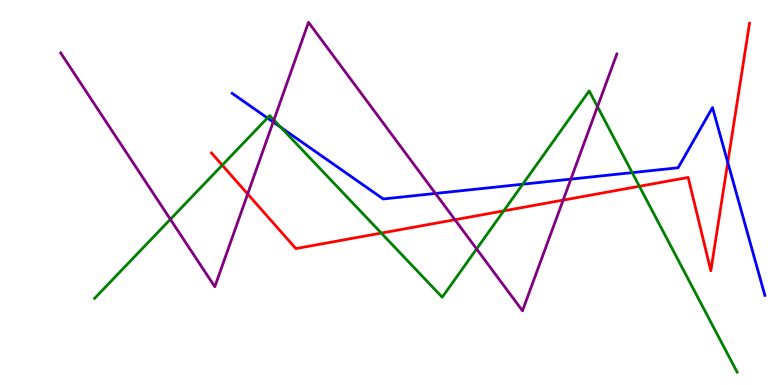[{'lines': ['blue', 'red'], 'intersections': [{'x': 9.39, 'y': 5.78}]}, {'lines': ['green', 'red'], 'intersections': [{'x': 2.87, 'y': 5.71}, {'x': 4.92, 'y': 3.95}, {'x': 6.5, 'y': 4.52}, {'x': 8.25, 'y': 5.16}]}, {'lines': ['purple', 'red'], 'intersections': [{'x': 3.2, 'y': 4.96}, {'x': 5.87, 'y': 4.29}, {'x': 7.27, 'y': 4.8}]}, {'lines': ['blue', 'green'], 'intersections': [{'x': 3.45, 'y': 6.94}, {'x': 3.62, 'y': 6.69}, {'x': 6.74, 'y': 5.22}, {'x': 8.16, 'y': 5.52}]}, {'lines': ['blue', 'purple'], 'intersections': [{'x': 3.52, 'y': 6.83}, {'x': 5.62, 'y': 4.98}, {'x': 7.37, 'y': 5.35}]}, {'lines': ['green', 'purple'], 'intersections': [{'x': 2.2, 'y': 4.3}, {'x': 3.53, 'y': 6.88}, {'x': 6.15, 'y': 3.53}, {'x': 7.71, 'y': 7.23}]}]